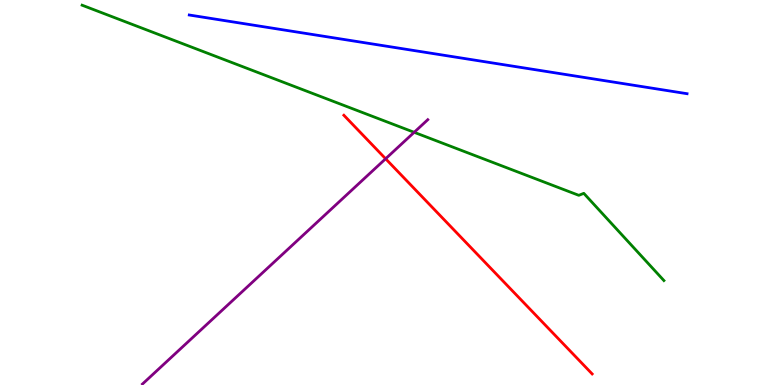[{'lines': ['blue', 'red'], 'intersections': []}, {'lines': ['green', 'red'], 'intersections': []}, {'lines': ['purple', 'red'], 'intersections': [{'x': 4.98, 'y': 5.88}]}, {'lines': ['blue', 'green'], 'intersections': []}, {'lines': ['blue', 'purple'], 'intersections': []}, {'lines': ['green', 'purple'], 'intersections': [{'x': 5.34, 'y': 6.56}]}]